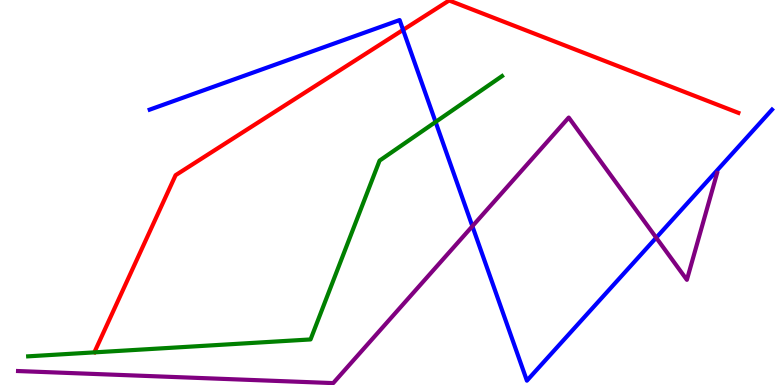[{'lines': ['blue', 'red'], 'intersections': [{'x': 5.2, 'y': 9.22}]}, {'lines': ['green', 'red'], 'intersections': []}, {'lines': ['purple', 'red'], 'intersections': []}, {'lines': ['blue', 'green'], 'intersections': [{'x': 5.62, 'y': 6.83}]}, {'lines': ['blue', 'purple'], 'intersections': [{'x': 6.1, 'y': 4.12}, {'x': 8.47, 'y': 3.83}]}, {'lines': ['green', 'purple'], 'intersections': []}]